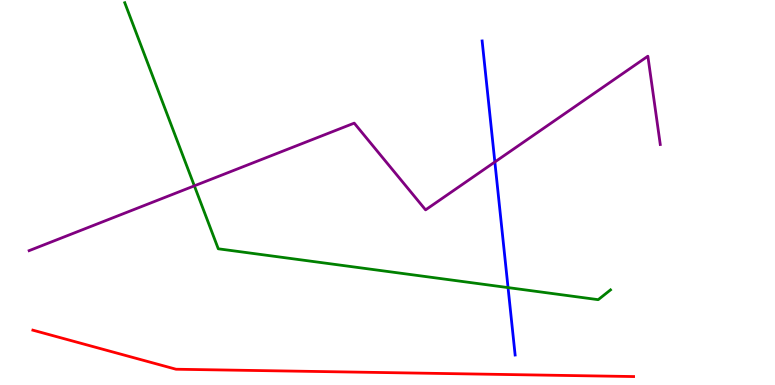[{'lines': ['blue', 'red'], 'intersections': []}, {'lines': ['green', 'red'], 'intersections': []}, {'lines': ['purple', 'red'], 'intersections': []}, {'lines': ['blue', 'green'], 'intersections': [{'x': 6.56, 'y': 2.53}]}, {'lines': ['blue', 'purple'], 'intersections': [{'x': 6.39, 'y': 5.79}]}, {'lines': ['green', 'purple'], 'intersections': [{'x': 2.51, 'y': 5.17}]}]